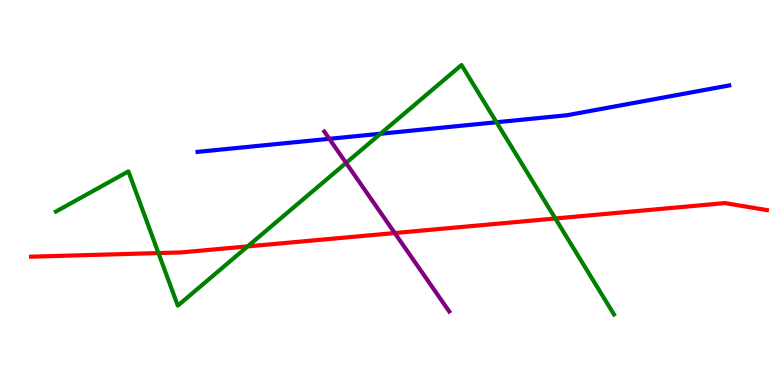[{'lines': ['blue', 'red'], 'intersections': []}, {'lines': ['green', 'red'], 'intersections': [{'x': 2.04, 'y': 3.43}, {'x': 3.2, 'y': 3.6}, {'x': 7.17, 'y': 4.33}]}, {'lines': ['purple', 'red'], 'intersections': [{'x': 5.09, 'y': 3.95}]}, {'lines': ['blue', 'green'], 'intersections': [{'x': 4.91, 'y': 6.53}, {'x': 6.41, 'y': 6.82}]}, {'lines': ['blue', 'purple'], 'intersections': [{'x': 4.25, 'y': 6.39}]}, {'lines': ['green', 'purple'], 'intersections': [{'x': 4.47, 'y': 5.77}]}]